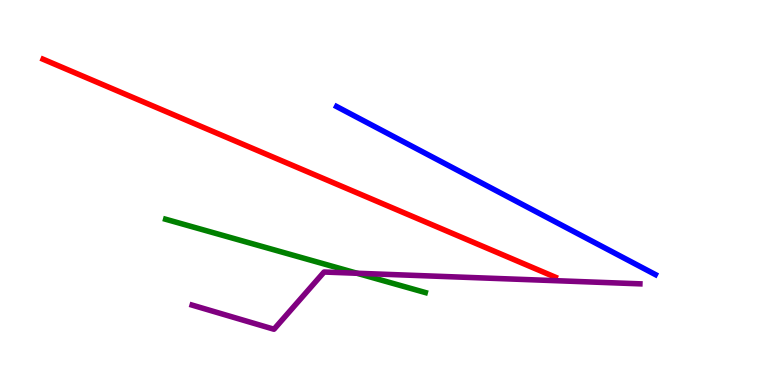[{'lines': ['blue', 'red'], 'intersections': []}, {'lines': ['green', 'red'], 'intersections': []}, {'lines': ['purple', 'red'], 'intersections': []}, {'lines': ['blue', 'green'], 'intersections': []}, {'lines': ['blue', 'purple'], 'intersections': []}, {'lines': ['green', 'purple'], 'intersections': [{'x': 4.61, 'y': 2.9}]}]